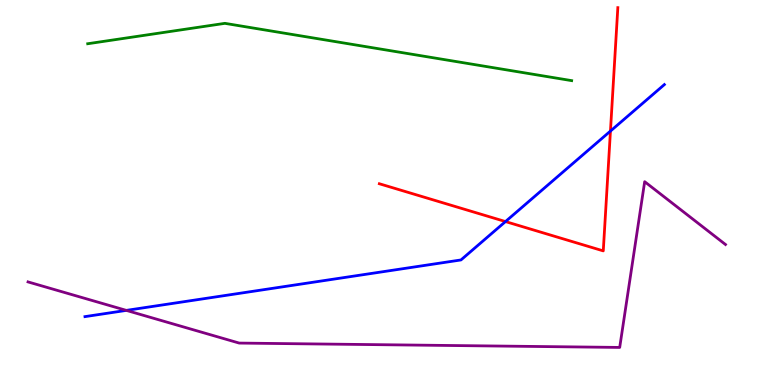[{'lines': ['blue', 'red'], 'intersections': [{'x': 6.52, 'y': 4.25}, {'x': 7.88, 'y': 6.6}]}, {'lines': ['green', 'red'], 'intersections': []}, {'lines': ['purple', 'red'], 'intersections': []}, {'lines': ['blue', 'green'], 'intersections': []}, {'lines': ['blue', 'purple'], 'intersections': [{'x': 1.63, 'y': 1.94}]}, {'lines': ['green', 'purple'], 'intersections': []}]